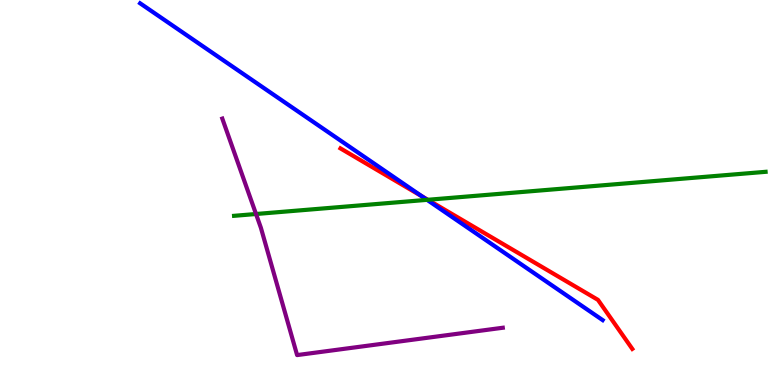[{'lines': ['blue', 'red'], 'intersections': [{'x': 5.45, 'y': 4.9}]}, {'lines': ['green', 'red'], 'intersections': [{'x': 5.52, 'y': 4.81}]}, {'lines': ['purple', 'red'], 'intersections': []}, {'lines': ['blue', 'green'], 'intersections': [{'x': 5.51, 'y': 4.81}]}, {'lines': ['blue', 'purple'], 'intersections': []}, {'lines': ['green', 'purple'], 'intersections': [{'x': 3.3, 'y': 4.44}]}]